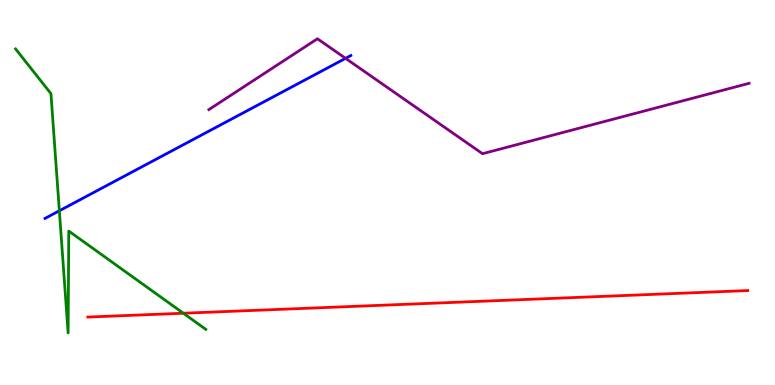[{'lines': ['blue', 'red'], 'intersections': []}, {'lines': ['green', 'red'], 'intersections': [{'x': 2.37, 'y': 1.86}]}, {'lines': ['purple', 'red'], 'intersections': []}, {'lines': ['blue', 'green'], 'intersections': [{'x': 0.766, 'y': 4.53}]}, {'lines': ['blue', 'purple'], 'intersections': [{'x': 4.46, 'y': 8.48}]}, {'lines': ['green', 'purple'], 'intersections': []}]